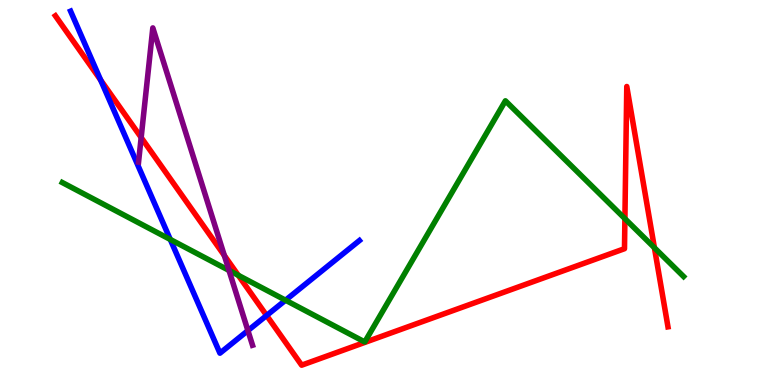[{'lines': ['blue', 'red'], 'intersections': [{'x': 1.3, 'y': 7.92}, {'x': 3.44, 'y': 1.81}]}, {'lines': ['green', 'red'], 'intersections': [{'x': 3.07, 'y': 2.85}, {'x': 8.06, 'y': 4.32}, {'x': 8.44, 'y': 3.56}]}, {'lines': ['purple', 'red'], 'intersections': [{'x': 1.82, 'y': 6.43}, {'x': 2.89, 'y': 3.36}]}, {'lines': ['blue', 'green'], 'intersections': [{'x': 2.2, 'y': 3.78}, {'x': 3.68, 'y': 2.2}]}, {'lines': ['blue', 'purple'], 'intersections': [{'x': 3.2, 'y': 1.41}]}, {'lines': ['green', 'purple'], 'intersections': [{'x': 2.96, 'y': 2.98}]}]